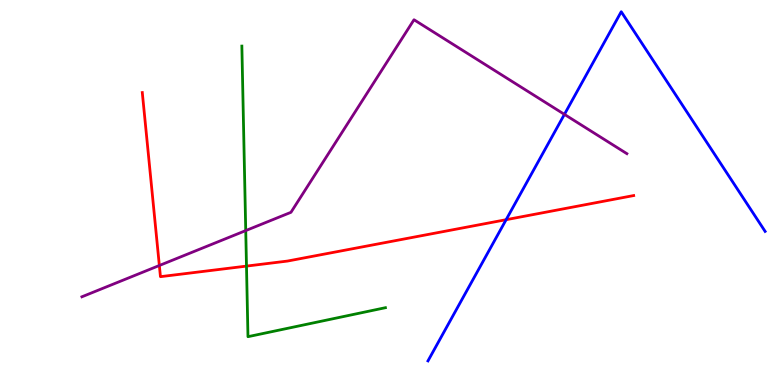[{'lines': ['blue', 'red'], 'intersections': [{'x': 6.53, 'y': 4.29}]}, {'lines': ['green', 'red'], 'intersections': [{'x': 3.18, 'y': 3.09}]}, {'lines': ['purple', 'red'], 'intersections': [{'x': 2.06, 'y': 3.1}]}, {'lines': ['blue', 'green'], 'intersections': []}, {'lines': ['blue', 'purple'], 'intersections': [{'x': 7.28, 'y': 7.03}]}, {'lines': ['green', 'purple'], 'intersections': [{'x': 3.17, 'y': 4.01}]}]